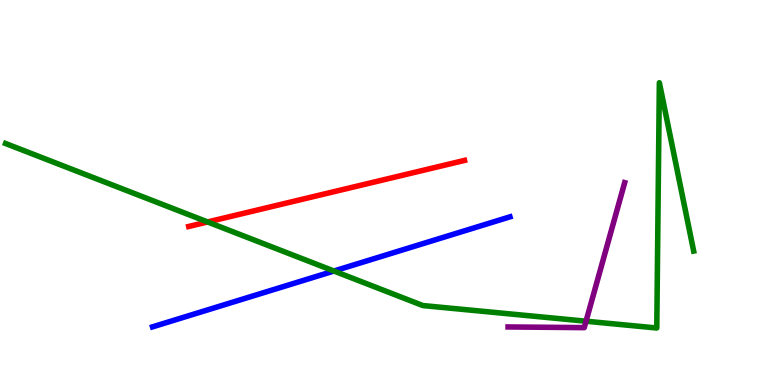[{'lines': ['blue', 'red'], 'intersections': []}, {'lines': ['green', 'red'], 'intersections': [{'x': 2.68, 'y': 4.23}]}, {'lines': ['purple', 'red'], 'intersections': []}, {'lines': ['blue', 'green'], 'intersections': [{'x': 4.31, 'y': 2.96}]}, {'lines': ['blue', 'purple'], 'intersections': []}, {'lines': ['green', 'purple'], 'intersections': [{'x': 7.56, 'y': 1.66}]}]